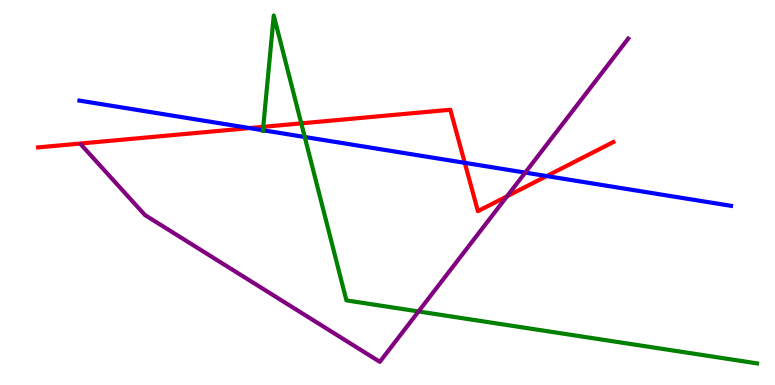[{'lines': ['blue', 'red'], 'intersections': [{'x': 3.22, 'y': 6.67}, {'x': 6.0, 'y': 5.77}, {'x': 7.05, 'y': 5.43}]}, {'lines': ['green', 'red'], 'intersections': [{'x': 3.4, 'y': 6.71}, {'x': 3.89, 'y': 6.8}]}, {'lines': ['purple', 'red'], 'intersections': [{'x': 6.54, 'y': 4.9}]}, {'lines': ['blue', 'green'], 'intersections': [{'x': 3.39, 'y': 6.62}, {'x': 3.93, 'y': 6.44}]}, {'lines': ['blue', 'purple'], 'intersections': [{'x': 6.78, 'y': 5.52}]}, {'lines': ['green', 'purple'], 'intersections': [{'x': 5.4, 'y': 1.91}]}]